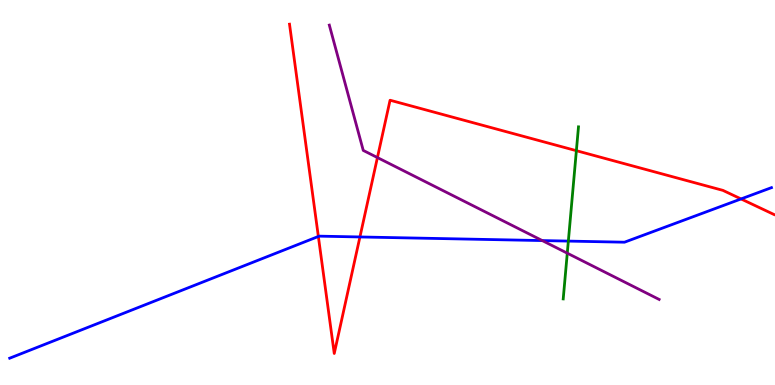[{'lines': ['blue', 'red'], 'intersections': [{'x': 4.11, 'y': 3.86}, {'x': 4.64, 'y': 3.85}, {'x': 9.56, 'y': 4.83}]}, {'lines': ['green', 'red'], 'intersections': [{'x': 7.44, 'y': 6.09}]}, {'lines': ['purple', 'red'], 'intersections': [{'x': 4.87, 'y': 5.91}]}, {'lines': ['blue', 'green'], 'intersections': [{'x': 7.33, 'y': 3.74}]}, {'lines': ['blue', 'purple'], 'intersections': [{'x': 7.0, 'y': 3.75}]}, {'lines': ['green', 'purple'], 'intersections': [{'x': 7.32, 'y': 3.42}]}]